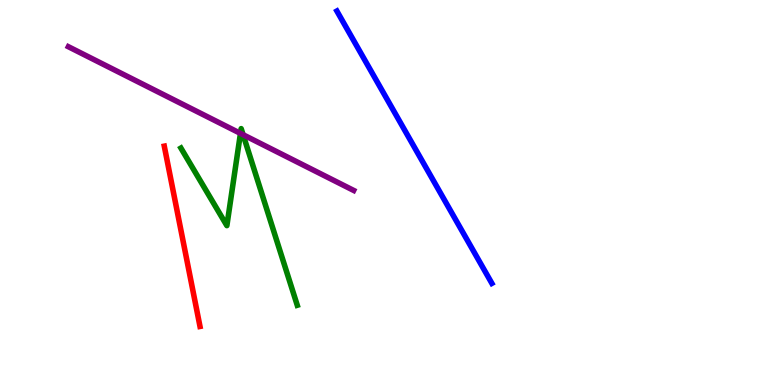[{'lines': ['blue', 'red'], 'intersections': []}, {'lines': ['green', 'red'], 'intersections': []}, {'lines': ['purple', 'red'], 'intersections': []}, {'lines': ['blue', 'green'], 'intersections': []}, {'lines': ['blue', 'purple'], 'intersections': []}, {'lines': ['green', 'purple'], 'intersections': [{'x': 3.1, 'y': 6.54}, {'x': 3.14, 'y': 6.5}]}]